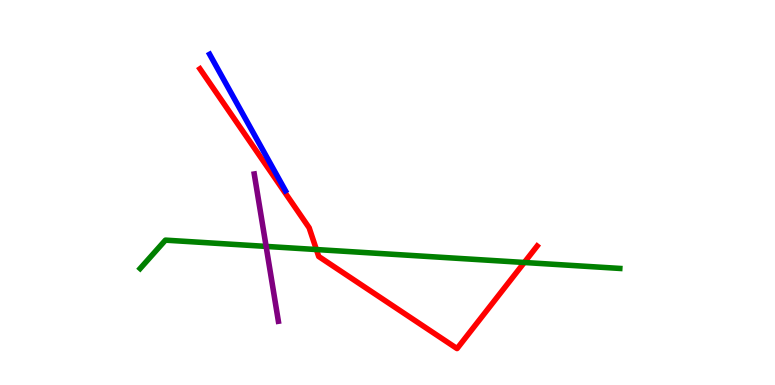[{'lines': ['blue', 'red'], 'intersections': []}, {'lines': ['green', 'red'], 'intersections': [{'x': 4.08, 'y': 3.52}, {'x': 6.77, 'y': 3.18}]}, {'lines': ['purple', 'red'], 'intersections': []}, {'lines': ['blue', 'green'], 'intersections': []}, {'lines': ['blue', 'purple'], 'intersections': []}, {'lines': ['green', 'purple'], 'intersections': [{'x': 3.43, 'y': 3.6}]}]